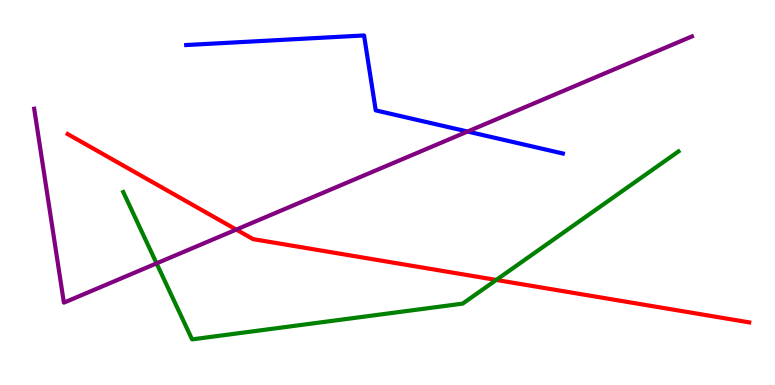[{'lines': ['blue', 'red'], 'intersections': []}, {'lines': ['green', 'red'], 'intersections': [{'x': 6.4, 'y': 2.73}]}, {'lines': ['purple', 'red'], 'intersections': [{'x': 3.05, 'y': 4.04}]}, {'lines': ['blue', 'green'], 'intersections': []}, {'lines': ['blue', 'purple'], 'intersections': [{'x': 6.03, 'y': 6.58}]}, {'lines': ['green', 'purple'], 'intersections': [{'x': 2.02, 'y': 3.16}]}]